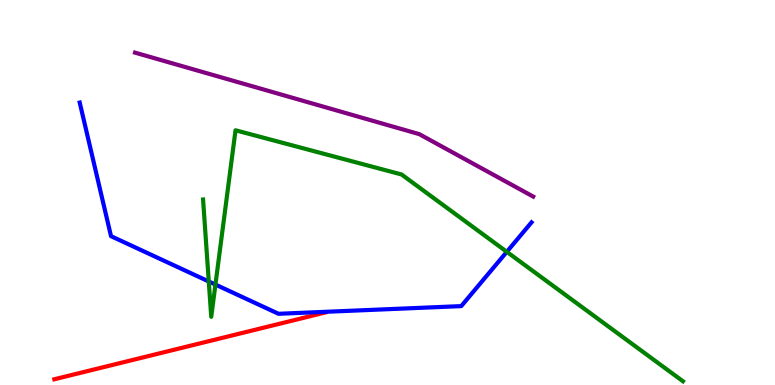[{'lines': ['blue', 'red'], 'intersections': []}, {'lines': ['green', 'red'], 'intersections': []}, {'lines': ['purple', 'red'], 'intersections': []}, {'lines': ['blue', 'green'], 'intersections': [{'x': 2.69, 'y': 2.69}, {'x': 2.78, 'y': 2.61}, {'x': 6.54, 'y': 3.46}]}, {'lines': ['blue', 'purple'], 'intersections': []}, {'lines': ['green', 'purple'], 'intersections': []}]